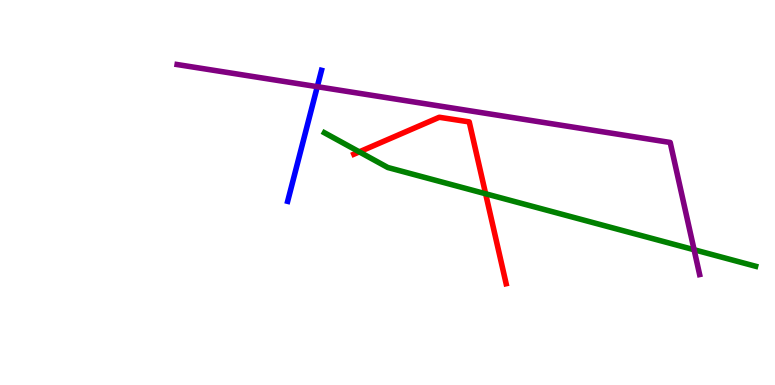[{'lines': ['blue', 'red'], 'intersections': []}, {'lines': ['green', 'red'], 'intersections': [{'x': 4.64, 'y': 6.06}, {'x': 6.27, 'y': 4.97}]}, {'lines': ['purple', 'red'], 'intersections': []}, {'lines': ['blue', 'green'], 'intersections': []}, {'lines': ['blue', 'purple'], 'intersections': [{'x': 4.09, 'y': 7.75}]}, {'lines': ['green', 'purple'], 'intersections': [{'x': 8.96, 'y': 3.51}]}]